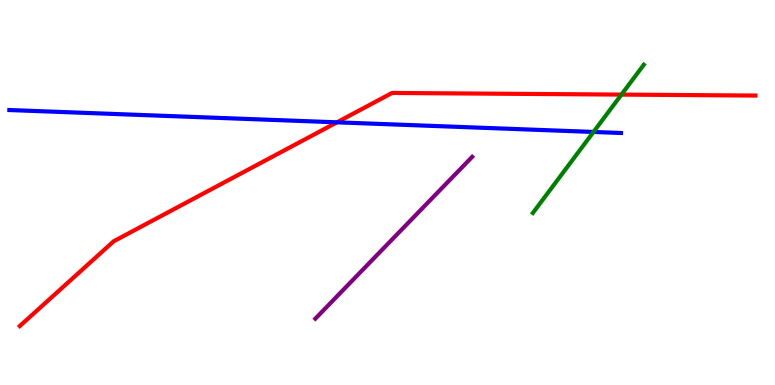[{'lines': ['blue', 'red'], 'intersections': [{'x': 4.35, 'y': 6.82}]}, {'lines': ['green', 'red'], 'intersections': [{'x': 8.02, 'y': 7.54}]}, {'lines': ['purple', 'red'], 'intersections': []}, {'lines': ['blue', 'green'], 'intersections': [{'x': 7.66, 'y': 6.57}]}, {'lines': ['blue', 'purple'], 'intersections': []}, {'lines': ['green', 'purple'], 'intersections': []}]